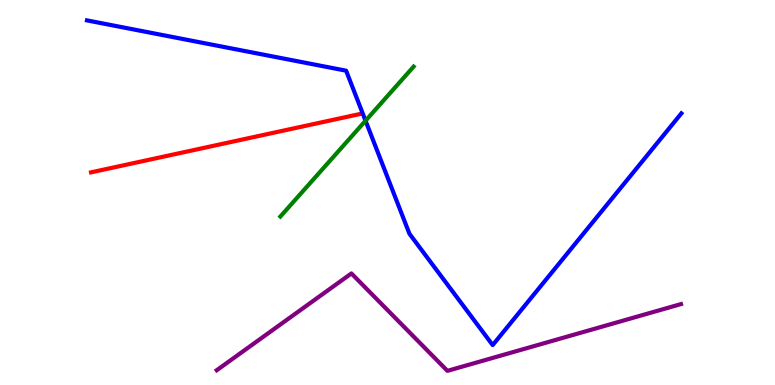[{'lines': ['blue', 'red'], 'intersections': []}, {'lines': ['green', 'red'], 'intersections': []}, {'lines': ['purple', 'red'], 'intersections': []}, {'lines': ['blue', 'green'], 'intersections': [{'x': 4.72, 'y': 6.86}]}, {'lines': ['blue', 'purple'], 'intersections': []}, {'lines': ['green', 'purple'], 'intersections': []}]